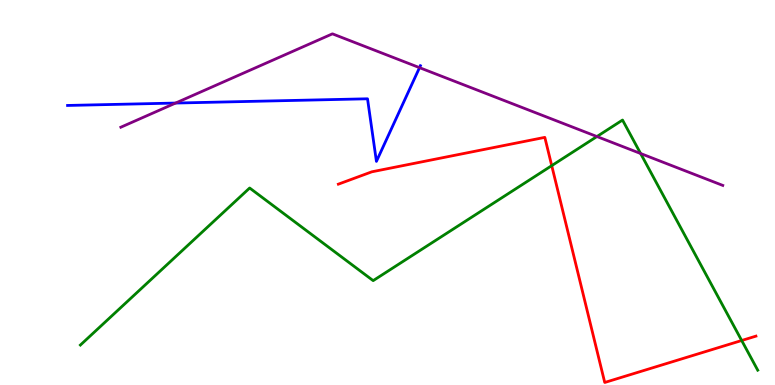[{'lines': ['blue', 'red'], 'intersections': []}, {'lines': ['green', 'red'], 'intersections': [{'x': 7.12, 'y': 5.7}, {'x': 9.57, 'y': 1.16}]}, {'lines': ['purple', 'red'], 'intersections': []}, {'lines': ['blue', 'green'], 'intersections': []}, {'lines': ['blue', 'purple'], 'intersections': [{'x': 2.27, 'y': 7.32}, {'x': 5.41, 'y': 8.24}]}, {'lines': ['green', 'purple'], 'intersections': [{'x': 7.7, 'y': 6.45}, {'x': 8.27, 'y': 6.01}]}]